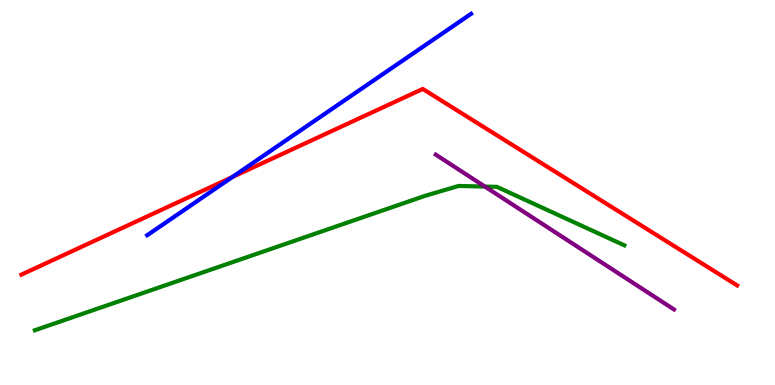[{'lines': ['blue', 'red'], 'intersections': [{'x': 3.0, 'y': 5.4}]}, {'lines': ['green', 'red'], 'intersections': []}, {'lines': ['purple', 'red'], 'intersections': []}, {'lines': ['blue', 'green'], 'intersections': []}, {'lines': ['blue', 'purple'], 'intersections': []}, {'lines': ['green', 'purple'], 'intersections': [{'x': 6.26, 'y': 5.15}]}]